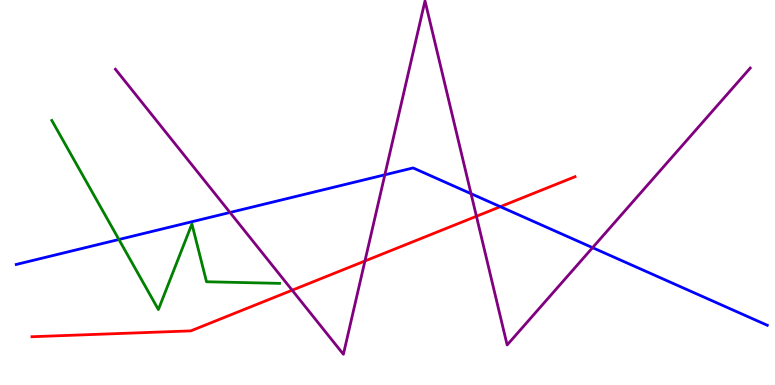[{'lines': ['blue', 'red'], 'intersections': [{'x': 6.46, 'y': 4.63}]}, {'lines': ['green', 'red'], 'intersections': []}, {'lines': ['purple', 'red'], 'intersections': [{'x': 3.77, 'y': 2.46}, {'x': 4.71, 'y': 3.22}, {'x': 6.15, 'y': 4.38}]}, {'lines': ['blue', 'green'], 'intersections': [{'x': 1.53, 'y': 3.78}]}, {'lines': ['blue', 'purple'], 'intersections': [{'x': 2.97, 'y': 4.48}, {'x': 4.97, 'y': 5.46}, {'x': 6.08, 'y': 4.97}, {'x': 7.65, 'y': 3.57}]}, {'lines': ['green', 'purple'], 'intersections': []}]